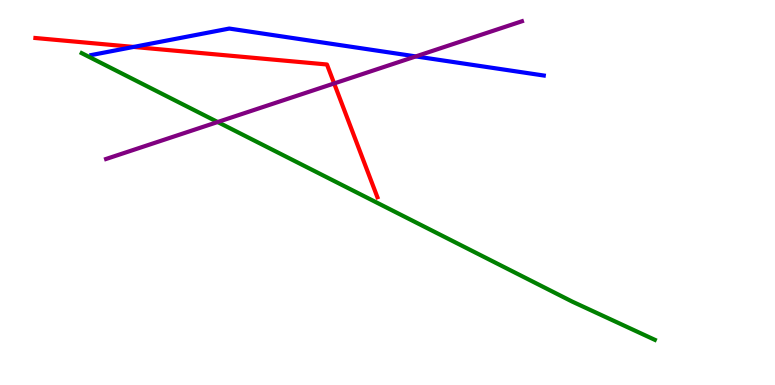[{'lines': ['blue', 'red'], 'intersections': [{'x': 1.72, 'y': 8.78}]}, {'lines': ['green', 'red'], 'intersections': []}, {'lines': ['purple', 'red'], 'intersections': [{'x': 4.31, 'y': 7.83}]}, {'lines': ['blue', 'green'], 'intersections': []}, {'lines': ['blue', 'purple'], 'intersections': [{'x': 5.37, 'y': 8.53}]}, {'lines': ['green', 'purple'], 'intersections': [{'x': 2.81, 'y': 6.83}]}]